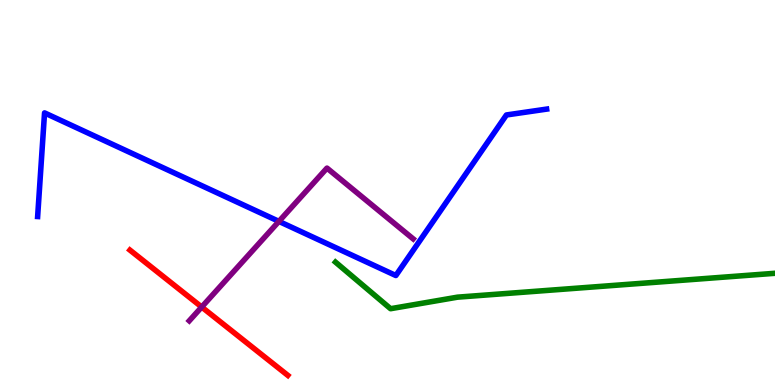[{'lines': ['blue', 'red'], 'intersections': []}, {'lines': ['green', 'red'], 'intersections': []}, {'lines': ['purple', 'red'], 'intersections': [{'x': 2.6, 'y': 2.03}]}, {'lines': ['blue', 'green'], 'intersections': []}, {'lines': ['blue', 'purple'], 'intersections': [{'x': 3.6, 'y': 4.25}]}, {'lines': ['green', 'purple'], 'intersections': []}]